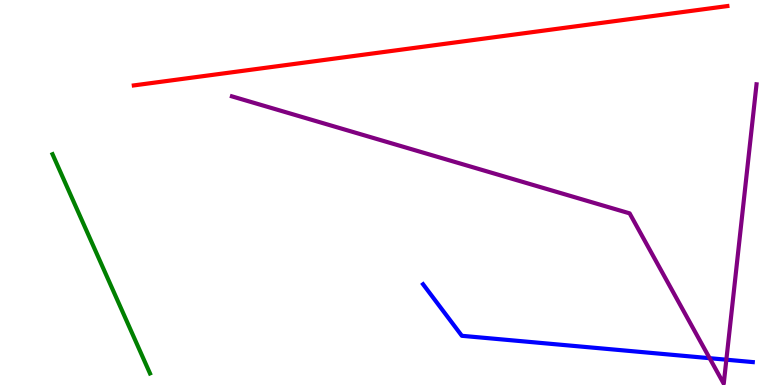[{'lines': ['blue', 'red'], 'intersections': []}, {'lines': ['green', 'red'], 'intersections': []}, {'lines': ['purple', 'red'], 'intersections': []}, {'lines': ['blue', 'green'], 'intersections': []}, {'lines': ['blue', 'purple'], 'intersections': [{'x': 9.16, 'y': 0.696}, {'x': 9.37, 'y': 0.657}]}, {'lines': ['green', 'purple'], 'intersections': []}]